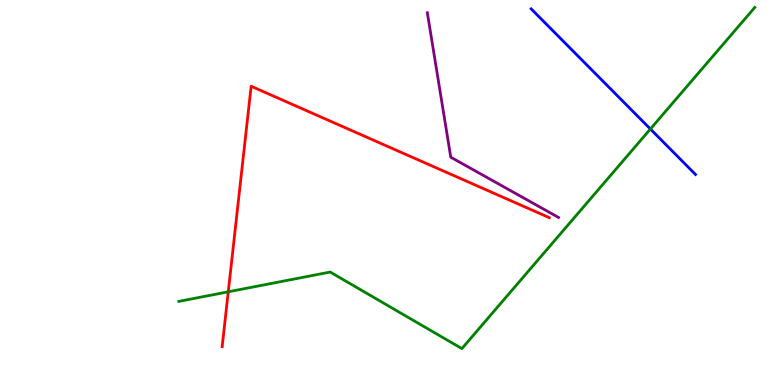[{'lines': ['blue', 'red'], 'intersections': []}, {'lines': ['green', 'red'], 'intersections': [{'x': 2.95, 'y': 2.42}]}, {'lines': ['purple', 'red'], 'intersections': []}, {'lines': ['blue', 'green'], 'intersections': [{'x': 8.39, 'y': 6.65}]}, {'lines': ['blue', 'purple'], 'intersections': []}, {'lines': ['green', 'purple'], 'intersections': []}]